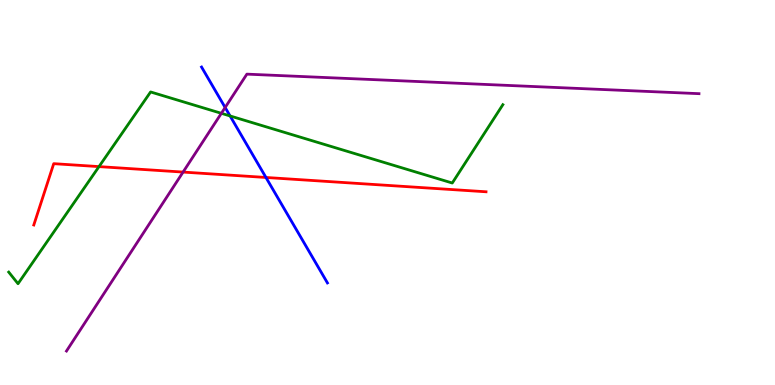[{'lines': ['blue', 'red'], 'intersections': [{'x': 3.43, 'y': 5.39}]}, {'lines': ['green', 'red'], 'intersections': [{'x': 1.28, 'y': 5.67}]}, {'lines': ['purple', 'red'], 'intersections': [{'x': 2.36, 'y': 5.53}]}, {'lines': ['blue', 'green'], 'intersections': [{'x': 2.97, 'y': 6.99}]}, {'lines': ['blue', 'purple'], 'intersections': [{'x': 2.91, 'y': 7.21}]}, {'lines': ['green', 'purple'], 'intersections': [{'x': 2.86, 'y': 7.06}]}]